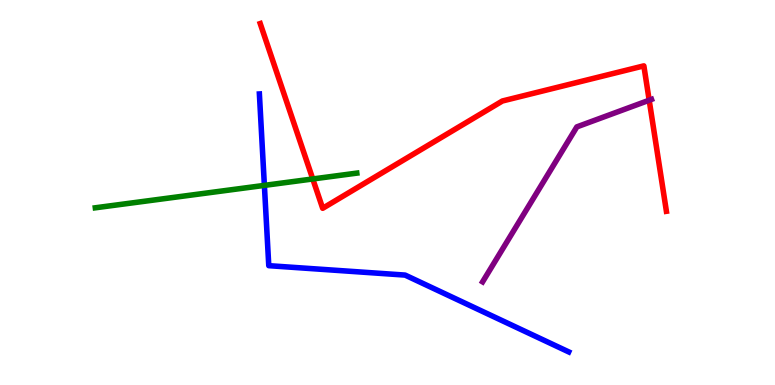[{'lines': ['blue', 'red'], 'intersections': []}, {'lines': ['green', 'red'], 'intersections': [{'x': 4.04, 'y': 5.35}]}, {'lines': ['purple', 'red'], 'intersections': [{'x': 8.38, 'y': 7.4}]}, {'lines': ['blue', 'green'], 'intersections': [{'x': 3.41, 'y': 5.18}]}, {'lines': ['blue', 'purple'], 'intersections': []}, {'lines': ['green', 'purple'], 'intersections': []}]